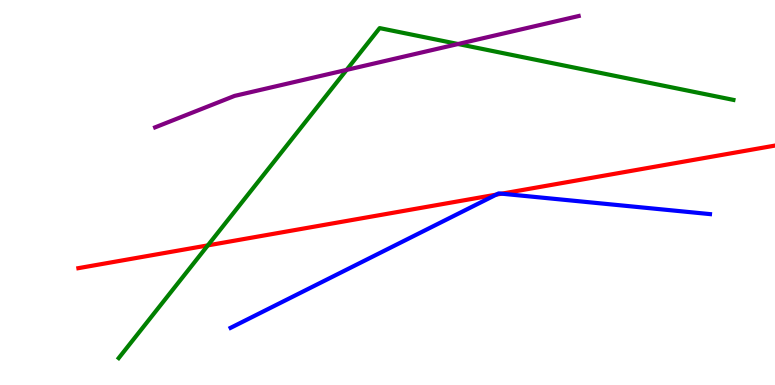[{'lines': ['blue', 'red'], 'intersections': [{'x': 6.4, 'y': 4.94}, {'x': 6.47, 'y': 4.97}]}, {'lines': ['green', 'red'], 'intersections': [{'x': 2.68, 'y': 3.63}]}, {'lines': ['purple', 'red'], 'intersections': []}, {'lines': ['blue', 'green'], 'intersections': []}, {'lines': ['blue', 'purple'], 'intersections': []}, {'lines': ['green', 'purple'], 'intersections': [{'x': 4.47, 'y': 8.18}, {'x': 5.91, 'y': 8.86}]}]